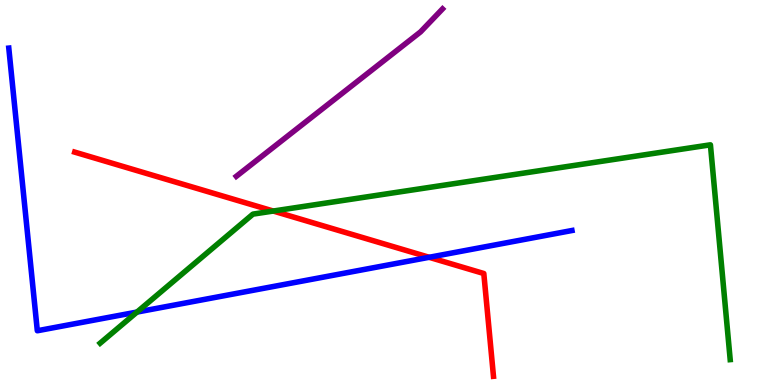[{'lines': ['blue', 'red'], 'intersections': [{'x': 5.54, 'y': 3.32}]}, {'lines': ['green', 'red'], 'intersections': [{'x': 3.53, 'y': 4.52}]}, {'lines': ['purple', 'red'], 'intersections': []}, {'lines': ['blue', 'green'], 'intersections': [{'x': 1.77, 'y': 1.89}]}, {'lines': ['blue', 'purple'], 'intersections': []}, {'lines': ['green', 'purple'], 'intersections': []}]